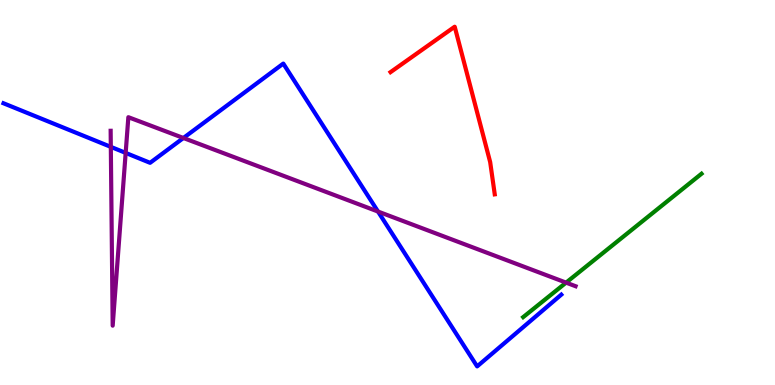[{'lines': ['blue', 'red'], 'intersections': []}, {'lines': ['green', 'red'], 'intersections': []}, {'lines': ['purple', 'red'], 'intersections': []}, {'lines': ['blue', 'green'], 'intersections': []}, {'lines': ['blue', 'purple'], 'intersections': [{'x': 1.43, 'y': 6.19}, {'x': 1.62, 'y': 6.03}, {'x': 2.37, 'y': 6.42}, {'x': 4.88, 'y': 4.51}]}, {'lines': ['green', 'purple'], 'intersections': [{'x': 7.3, 'y': 2.66}]}]